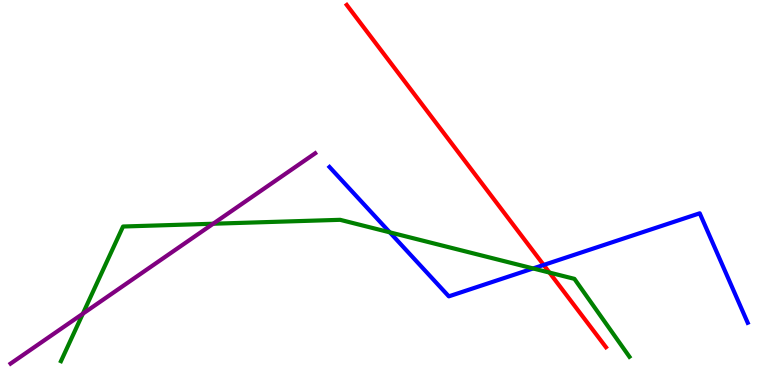[{'lines': ['blue', 'red'], 'intersections': [{'x': 7.02, 'y': 3.12}]}, {'lines': ['green', 'red'], 'intersections': [{'x': 7.09, 'y': 2.92}]}, {'lines': ['purple', 'red'], 'intersections': []}, {'lines': ['blue', 'green'], 'intersections': [{'x': 5.03, 'y': 3.97}, {'x': 6.88, 'y': 3.03}]}, {'lines': ['blue', 'purple'], 'intersections': []}, {'lines': ['green', 'purple'], 'intersections': [{'x': 1.07, 'y': 1.85}, {'x': 2.75, 'y': 4.19}]}]